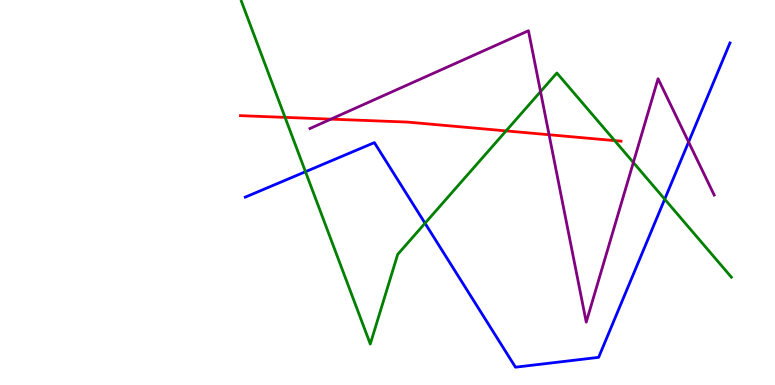[{'lines': ['blue', 'red'], 'intersections': []}, {'lines': ['green', 'red'], 'intersections': [{'x': 3.68, 'y': 6.95}, {'x': 6.53, 'y': 6.6}, {'x': 7.93, 'y': 6.35}]}, {'lines': ['purple', 'red'], 'intersections': [{'x': 4.27, 'y': 6.91}, {'x': 7.08, 'y': 6.5}]}, {'lines': ['blue', 'green'], 'intersections': [{'x': 3.94, 'y': 5.54}, {'x': 5.48, 'y': 4.2}, {'x': 8.58, 'y': 4.83}]}, {'lines': ['blue', 'purple'], 'intersections': [{'x': 8.89, 'y': 6.31}]}, {'lines': ['green', 'purple'], 'intersections': [{'x': 6.97, 'y': 7.62}, {'x': 8.17, 'y': 5.78}]}]